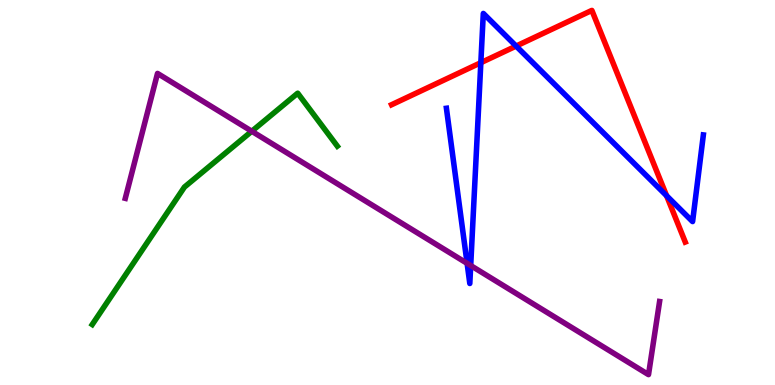[{'lines': ['blue', 'red'], 'intersections': [{'x': 6.2, 'y': 8.37}, {'x': 6.66, 'y': 8.8}, {'x': 8.6, 'y': 4.92}]}, {'lines': ['green', 'red'], 'intersections': []}, {'lines': ['purple', 'red'], 'intersections': []}, {'lines': ['blue', 'green'], 'intersections': []}, {'lines': ['blue', 'purple'], 'intersections': [{'x': 6.03, 'y': 3.16}, {'x': 6.07, 'y': 3.1}]}, {'lines': ['green', 'purple'], 'intersections': [{'x': 3.25, 'y': 6.59}]}]